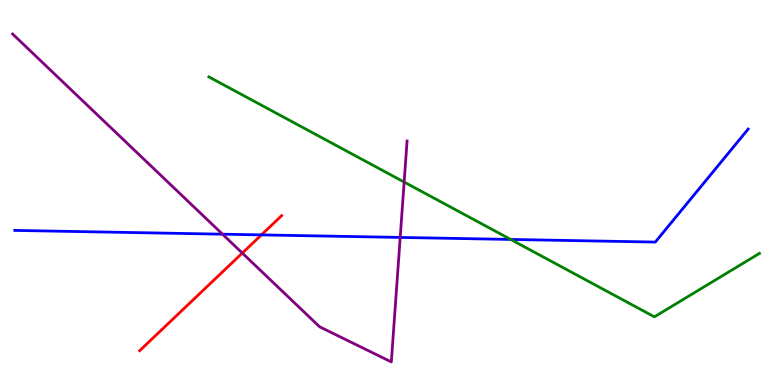[{'lines': ['blue', 'red'], 'intersections': [{'x': 3.37, 'y': 3.9}]}, {'lines': ['green', 'red'], 'intersections': []}, {'lines': ['purple', 'red'], 'intersections': [{'x': 3.13, 'y': 3.43}]}, {'lines': ['blue', 'green'], 'intersections': [{'x': 6.59, 'y': 3.78}]}, {'lines': ['blue', 'purple'], 'intersections': [{'x': 2.87, 'y': 3.92}, {'x': 5.16, 'y': 3.83}]}, {'lines': ['green', 'purple'], 'intersections': [{'x': 5.21, 'y': 5.27}]}]